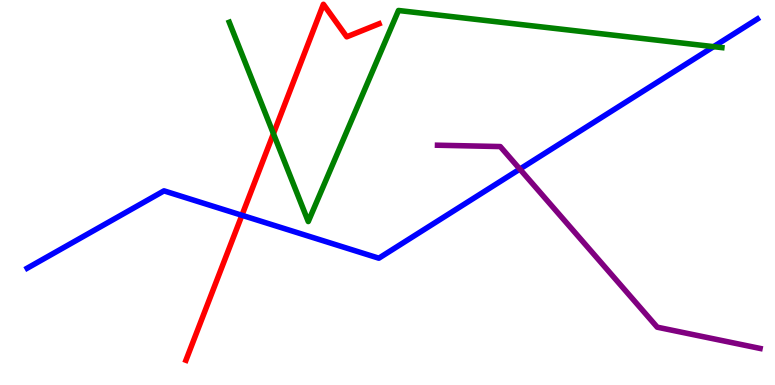[{'lines': ['blue', 'red'], 'intersections': [{'x': 3.12, 'y': 4.41}]}, {'lines': ['green', 'red'], 'intersections': [{'x': 3.53, 'y': 6.53}]}, {'lines': ['purple', 'red'], 'intersections': []}, {'lines': ['blue', 'green'], 'intersections': [{'x': 9.21, 'y': 8.79}]}, {'lines': ['blue', 'purple'], 'intersections': [{'x': 6.71, 'y': 5.61}]}, {'lines': ['green', 'purple'], 'intersections': []}]